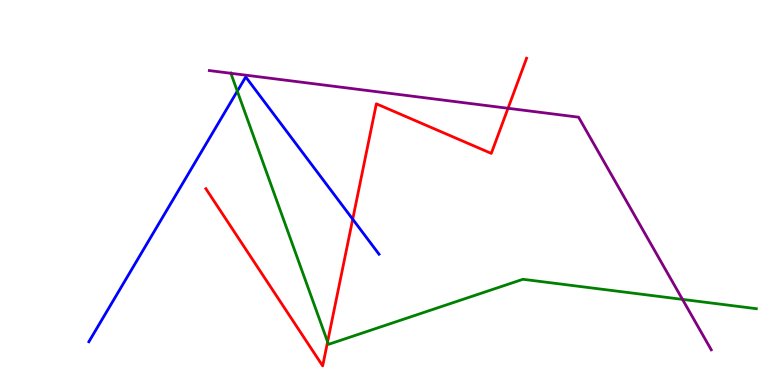[{'lines': ['blue', 'red'], 'intersections': [{'x': 4.55, 'y': 4.31}]}, {'lines': ['green', 'red'], 'intersections': [{'x': 4.23, 'y': 1.12}]}, {'lines': ['purple', 'red'], 'intersections': [{'x': 6.56, 'y': 7.19}]}, {'lines': ['blue', 'green'], 'intersections': [{'x': 3.06, 'y': 7.63}]}, {'lines': ['blue', 'purple'], 'intersections': []}, {'lines': ['green', 'purple'], 'intersections': [{'x': 2.98, 'y': 8.1}, {'x': 8.81, 'y': 2.22}]}]